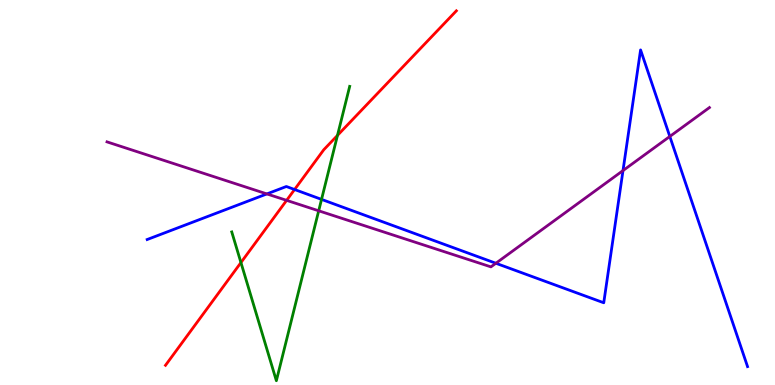[{'lines': ['blue', 'red'], 'intersections': [{'x': 3.8, 'y': 5.08}]}, {'lines': ['green', 'red'], 'intersections': [{'x': 3.11, 'y': 3.18}, {'x': 4.35, 'y': 6.48}]}, {'lines': ['purple', 'red'], 'intersections': [{'x': 3.7, 'y': 4.8}]}, {'lines': ['blue', 'green'], 'intersections': [{'x': 4.15, 'y': 4.82}]}, {'lines': ['blue', 'purple'], 'intersections': [{'x': 3.44, 'y': 4.96}, {'x': 6.4, 'y': 3.16}, {'x': 8.04, 'y': 5.57}, {'x': 8.64, 'y': 6.46}]}, {'lines': ['green', 'purple'], 'intersections': [{'x': 4.11, 'y': 4.52}]}]